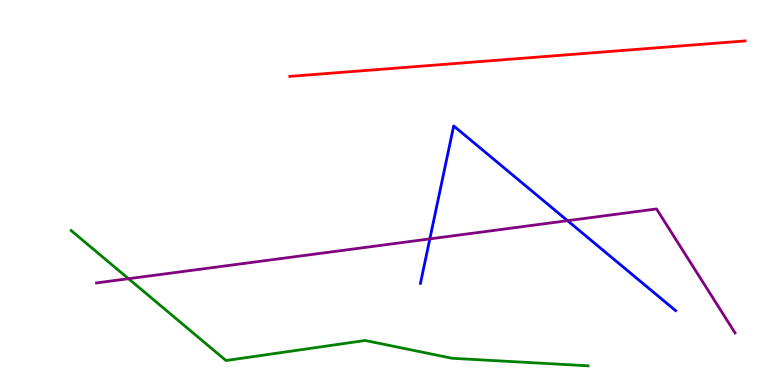[{'lines': ['blue', 'red'], 'intersections': []}, {'lines': ['green', 'red'], 'intersections': []}, {'lines': ['purple', 'red'], 'intersections': []}, {'lines': ['blue', 'green'], 'intersections': []}, {'lines': ['blue', 'purple'], 'intersections': [{'x': 5.55, 'y': 3.8}, {'x': 7.32, 'y': 4.27}]}, {'lines': ['green', 'purple'], 'intersections': [{'x': 1.66, 'y': 2.76}]}]